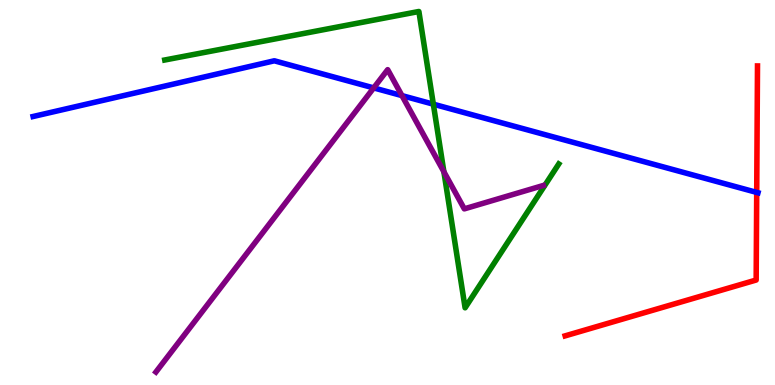[{'lines': ['blue', 'red'], 'intersections': [{'x': 9.76, 'y': 5.0}]}, {'lines': ['green', 'red'], 'intersections': []}, {'lines': ['purple', 'red'], 'intersections': []}, {'lines': ['blue', 'green'], 'intersections': [{'x': 5.59, 'y': 7.29}]}, {'lines': ['blue', 'purple'], 'intersections': [{'x': 4.82, 'y': 7.72}, {'x': 5.19, 'y': 7.52}]}, {'lines': ['green', 'purple'], 'intersections': [{'x': 5.73, 'y': 5.54}]}]